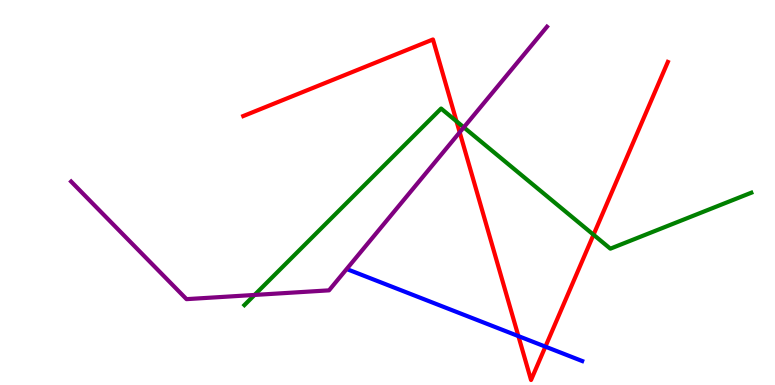[{'lines': ['blue', 'red'], 'intersections': [{'x': 6.69, 'y': 1.27}, {'x': 7.04, 'y': 0.996}]}, {'lines': ['green', 'red'], 'intersections': [{'x': 5.89, 'y': 6.85}, {'x': 7.66, 'y': 3.9}]}, {'lines': ['purple', 'red'], 'intersections': [{'x': 5.93, 'y': 6.56}]}, {'lines': ['blue', 'green'], 'intersections': []}, {'lines': ['blue', 'purple'], 'intersections': []}, {'lines': ['green', 'purple'], 'intersections': [{'x': 3.28, 'y': 2.34}, {'x': 5.98, 'y': 6.69}]}]